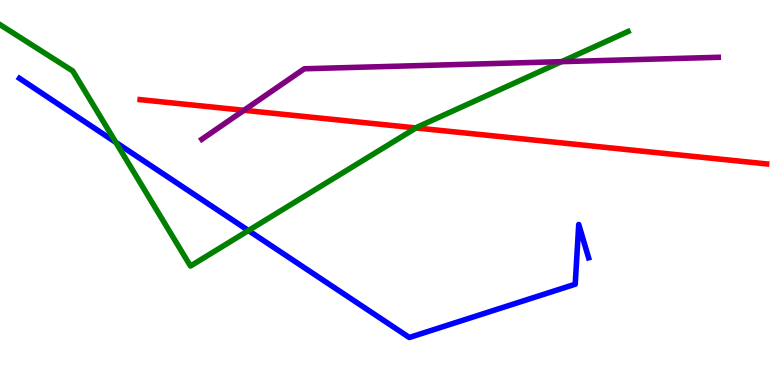[{'lines': ['blue', 'red'], 'intersections': []}, {'lines': ['green', 'red'], 'intersections': [{'x': 5.37, 'y': 6.68}]}, {'lines': ['purple', 'red'], 'intersections': [{'x': 3.15, 'y': 7.14}]}, {'lines': ['blue', 'green'], 'intersections': [{'x': 1.49, 'y': 6.3}, {'x': 3.21, 'y': 4.01}]}, {'lines': ['blue', 'purple'], 'intersections': []}, {'lines': ['green', 'purple'], 'intersections': [{'x': 7.25, 'y': 8.4}]}]